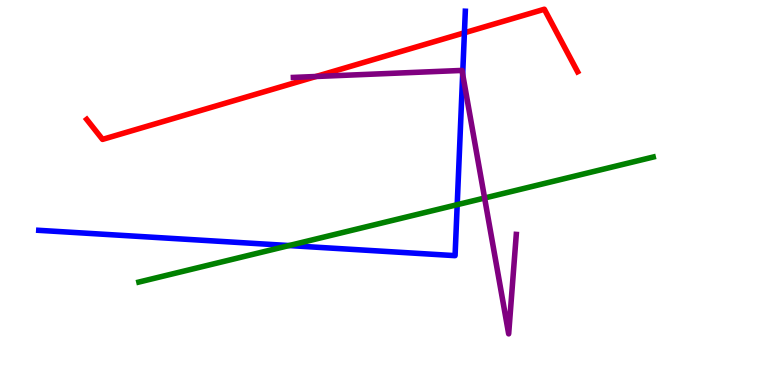[{'lines': ['blue', 'red'], 'intersections': [{'x': 5.99, 'y': 9.15}]}, {'lines': ['green', 'red'], 'intersections': []}, {'lines': ['purple', 'red'], 'intersections': [{'x': 4.08, 'y': 8.01}]}, {'lines': ['blue', 'green'], 'intersections': [{'x': 3.73, 'y': 3.62}, {'x': 5.9, 'y': 4.68}]}, {'lines': ['blue', 'purple'], 'intersections': [{'x': 5.97, 'y': 8.07}]}, {'lines': ['green', 'purple'], 'intersections': [{'x': 6.25, 'y': 4.86}]}]